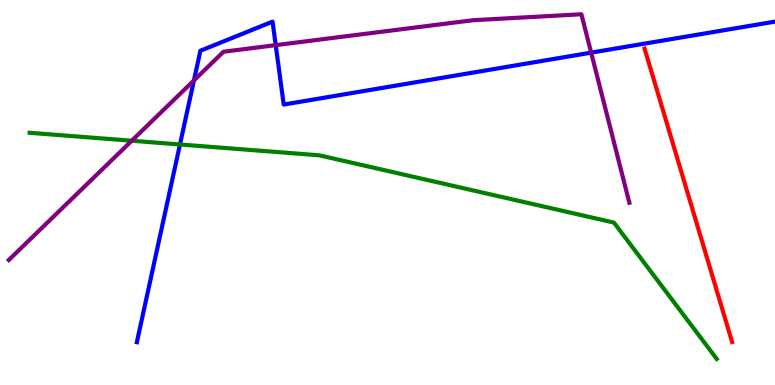[{'lines': ['blue', 'red'], 'intersections': []}, {'lines': ['green', 'red'], 'intersections': []}, {'lines': ['purple', 'red'], 'intersections': []}, {'lines': ['blue', 'green'], 'intersections': [{'x': 2.32, 'y': 6.25}]}, {'lines': ['blue', 'purple'], 'intersections': [{'x': 2.5, 'y': 7.91}, {'x': 3.56, 'y': 8.83}, {'x': 7.63, 'y': 8.63}]}, {'lines': ['green', 'purple'], 'intersections': [{'x': 1.7, 'y': 6.34}]}]